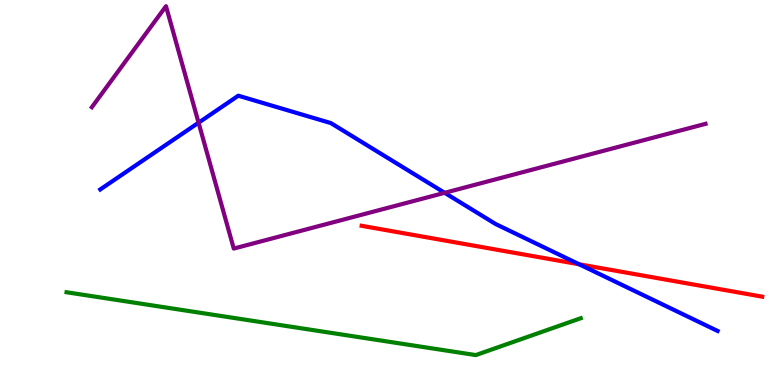[{'lines': ['blue', 'red'], 'intersections': [{'x': 7.47, 'y': 3.14}]}, {'lines': ['green', 'red'], 'intersections': []}, {'lines': ['purple', 'red'], 'intersections': []}, {'lines': ['blue', 'green'], 'intersections': []}, {'lines': ['blue', 'purple'], 'intersections': [{'x': 2.56, 'y': 6.81}, {'x': 5.74, 'y': 4.99}]}, {'lines': ['green', 'purple'], 'intersections': []}]